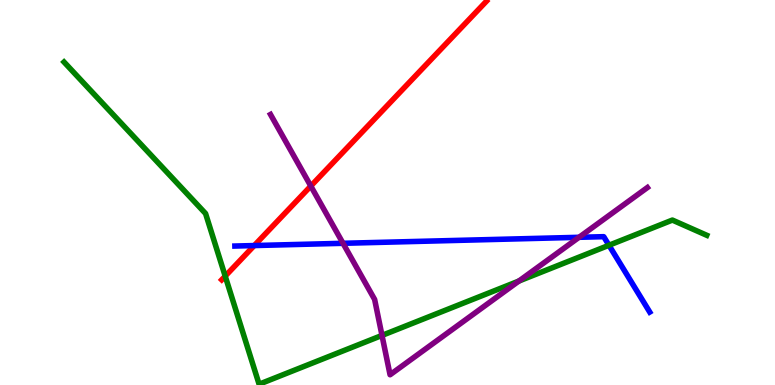[{'lines': ['blue', 'red'], 'intersections': [{'x': 3.28, 'y': 3.62}]}, {'lines': ['green', 'red'], 'intersections': [{'x': 2.91, 'y': 2.83}]}, {'lines': ['purple', 'red'], 'intersections': [{'x': 4.01, 'y': 5.17}]}, {'lines': ['blue', 'green'], 'intersections': [{'x': 7.86, 'y': 3.63}]}, {'lines': ['blue', 'purple'], 'intersections': [{'x': 4.43, 'y': 3.68}, {'x': 7.47, 'y': 3.84}]}, {'lines': ['green', 'purple'], 'intersections': [{'x': 4.93, 'y': 1.29}, {'x': 6.7, 'y': 2.7}]}]